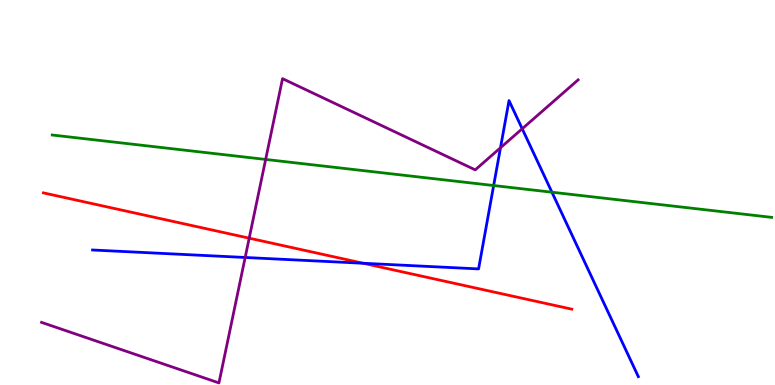[{'lines': ['blue', 'red'], 'intersections': [{'x': 4.69, 'y': 3.16}]}, {'lines': ['green', 'red'], 'intersections': []}, {'lines': ['purple', 'red'], 'intersections': [{'x': 3.22, 'y': 3.81}]}, {'lines': ['blue', 'green'], 'intersections': [{'x': 6.37, 'y': 5.18}, {'x': 7.12, 'y': 5.01}]}, {'lines': ['blue', 'purple'], 'intersections': [{'x': 3.16, 'y': 3.31}, {'x': 6.46, 'y': 6.16}, {'x': 6.74, 'y': 6.66}]}, {'lines': ['green', 'purple'], 'intersections': [{'x': 3.43, 'y': 5.86}]}]